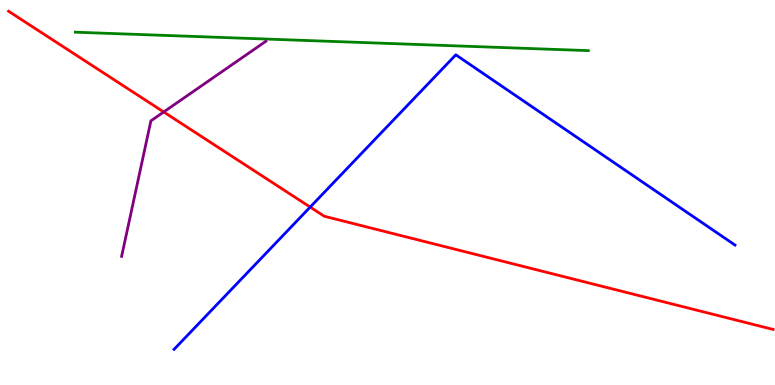[{'lines': ['blue', 'red'], 'intersections': [{'x': 4.0, 'y': 4.62}]}, {'lines': ['green', 'red'], 'intersections': []}, {'lines': ['purple', 'red'], 'intersections': [{'x': 2.11, 'y': 7.09}]}, {'lines': ['blue', 'green'], 'intersections': []}, {'lines': ['blue', 'purple'], 'intersections': []}, {'lines': ['green', 'purple'], 'intersections': []}]